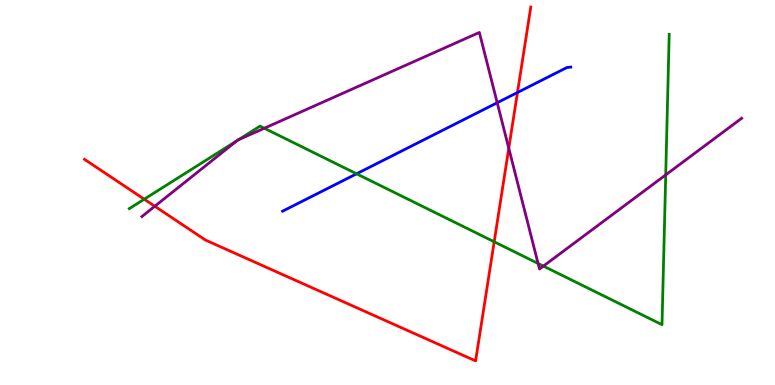[{'lines': ['blue', 'red'], 'intersections': [{'x': 6.68, 'y': 7.6}]}, {'lines': ['green', 'red'], 'intersections': [{'x': 1.86, 'y': 4.83}, {'x': 6.38, 'y': 3.72}]}, {'lines': ['purple', 'red'], 'intersections': [{'x': 2.0, 'y': 4.64}, {'x': 6.56, 'y': 6.15}]}, {'lines': ['blue', 'green'], 'intersections': [{'x': 4.6, 'y': 5.49}]}, {'lines': ['blue', 'purple'], 'intersections': [{'x': 6.42, 'y': 7.33}]}, {'lines': ['green', 'purple'], 'intersections': [{'x': 3.06, 'y': 6.35}, {'x': 3.08, 'y': 6.37}, {'x': 3.41, 'y': 6.67}, {'x': 6.94, 'y': 3.16}, {'x': 7.01, 'y': 3.09}, {'x': 8.59, 'y': 5.46}]}]